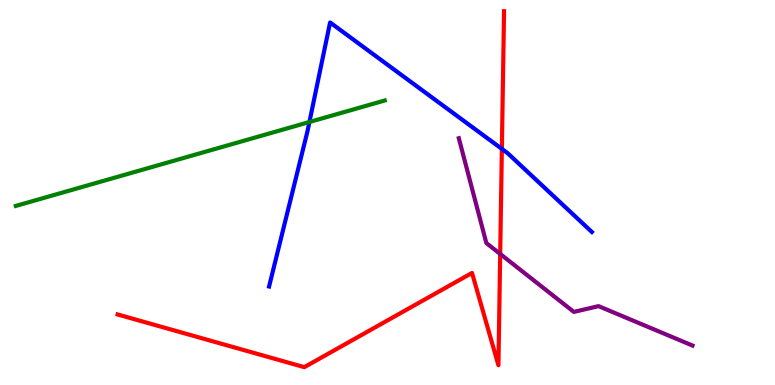[{'lines': ['blue', 'red'], 'intersections': [{'x': 6.48, 'y': 6.13}]}, {'lines': ['green', 'red'], 'intersections': []}, {'lines': ['purple', 'red'], 'intersections': [{'x': 6.45, 'y': 3.4}]}, {'lines': ['blue', 'green'], 'intersections': [{'x': 3.99, 'y': 6.83}]}, {'lines': ['blue', 'purple'], 'intersections': []}, {'lines': ['green', 'purple'], 'intersections': []}]